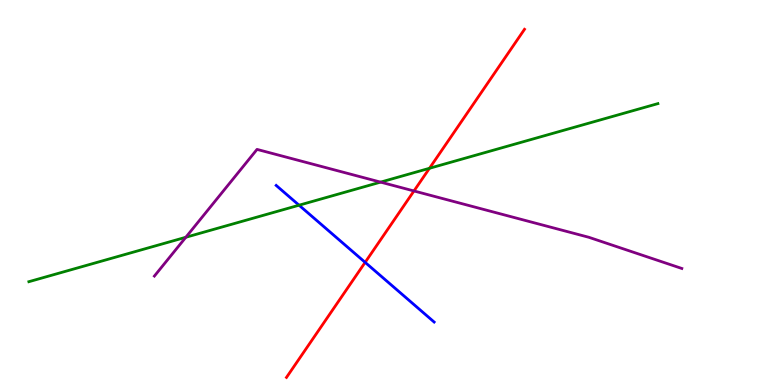[{'lines': ['blue', 'red'], 'intersections': [{'x': 4.71, 'y': 3.19}]}, {'lines': ['green', 'red'], 'intersections': [{'x': 5.54, 'y': 5.63}]}, {'lines': ['purple', 'red'], 'intersections': [{'x': 5.34, 'y': 5.04}]}, {'lines': ['blue', 'green'], 'intersections': [{'x': 3.86, 'y': 4.67}]}, {'lines': ['blue', 'purple'], 'intersections': []}, {'lines': ['green', 'purple'], 'intersections': [{'x': 2.4, 'y': 3.84}, {'x': 4.91, 'y': 5.27}]}]